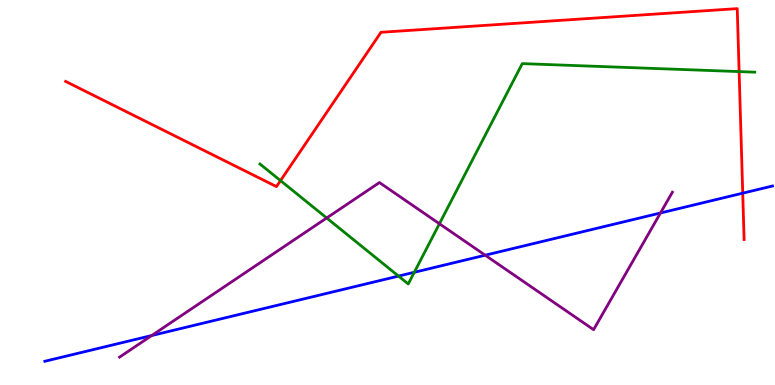[{'lines': ['blue', 'red'], 'intersections': [{'x': 9.58, 'y': 4.98}]}, {'lines': ['green', 'red'], 'intersections': [{'x': 3.62, 'y': 5.31}, {'x': 9.54, 'y': 8.14}]}, {'lines': ['purple', 'red'], 'intersections': []}, {'lines': ['blue', 'green'], 'intersections': [{'x': 5.14, 'y': 2.83}, {'x': 5.35, 'y': 2.93}]}, {'lines': ['blue', 'purple'], 'intersections': [{'x': 1.96, 'y': 1.28}, {'x': 6.26, 'y': 3.37}, {'x': 8.52, 'y': 4.47}]}, {'lines': ['green', 'purple'], 'intersections': [{'x': 4.22, 'y': 4.34}, {'x': 5.67, 'y': 4.19}]}]